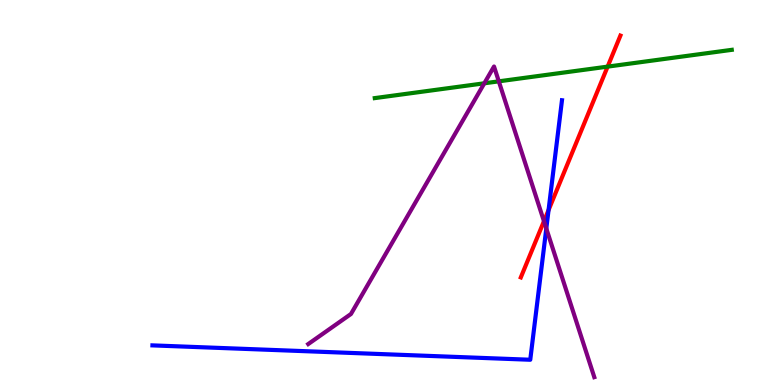[{'lines': ['blue', 'red'], 'intersections': [{'x': 7.08, 'y': 4.54}]}, {'lines': ['green', 'red'], 'intersections': [{'x': 7.84, 'y': 8.27}]}, {'lines': ['purple', 'red'], 'intersections': [{'x': 7.02, 'y': 4.25}]}, {'lines': ['blue', 'green'], 'intersections': []}, {'lines': ['blue', 'purple'], 'intersections': [{'x': 7.05, 'y': 4.07}]}, {'lines': ['green', 'purple'], 'intersections': [{'x': 6.25, 'y': 7.84}, {'x': 6.44, 'y': 7.89}]}]